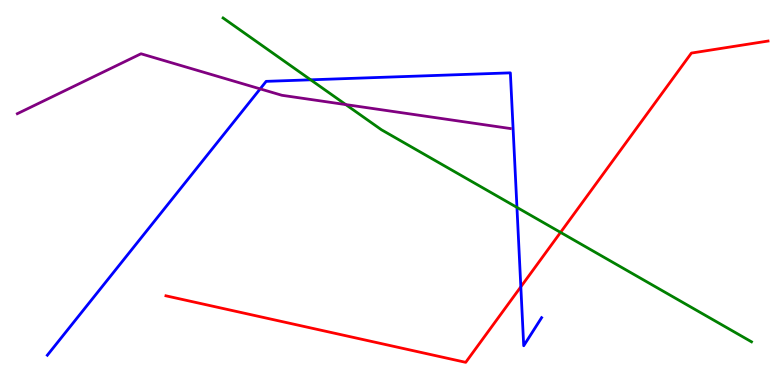[{'lines': ['blue', 'red'], 'intersections': [{'x': 6.72, 'y': 2.55}]}, {'lines': ['green', 'red'], 'intersections': [{'x': 7.23, 'y': 3.96}]}, {'lines': ['purple', 'red'], 'intersections': []}, {'lines': ['blue', 'green'], 'intersections': [{'x': 4.01, 'y': 7.93}, {'x': 6.67, 'y': 4.61}]}, {'lines': ['blue', 'purple'], 'intersections': [{'x': 3.36, 'y': 7.69}]}, {'lines': ['green', 'purple'], 'intersections': [{'x': 4.46, 'y': 7.28}]}]